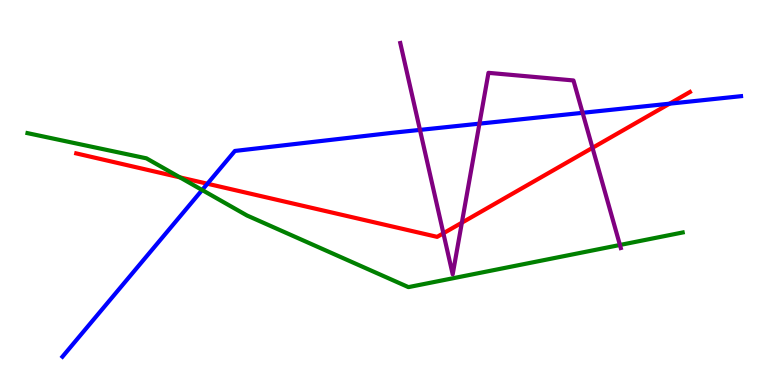[{'lines': ['blue', 'red'], 'intersections': [{'x': 2.68, 'y': 5.23}, {'x': 8.64, 'y': 7.31}]}, {'lines': ['green', 'red'], 'intersections': [{'x': 2.32, 'y': 5.39}]}, {'lines': ['purple', 'red'], 'intersections': [{'x': 5.72, 'y': 3.94}, {'x': 5.96, 'y': 4.22}, {'x': 7.65, 'y': 6.16}]}, {'lines': ['blue', 'green'], 'intersections': [{'x': 2.61, 'y': 5.06}]}, {'lines': ['blue', 'purple'], 'intersections': [{'x': 5.42, 'y': 6.63}, {'x': 6.19, 'y': 6.79}, {'x': 7.52, 'y': 7.07}]}, {'lines': ['green', 'purple'], 'intersections': [{'x': 8.0, 'y': 3.64}]}]